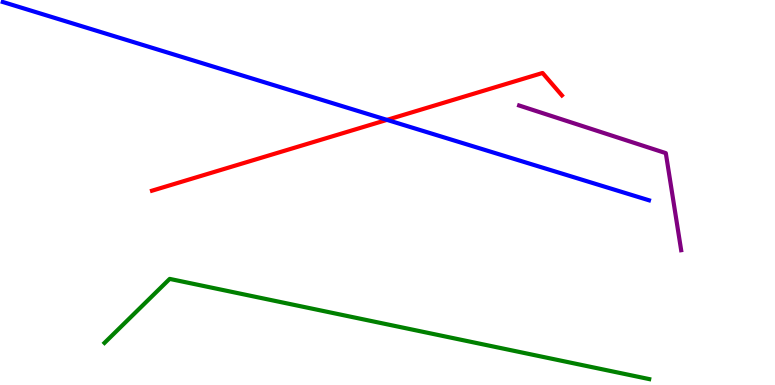[{'lines': ['blue', 'red'], 'intersections': [{'x': 4.99, 'y': 6.89}]}, {'lines': ['green', 'red'], 'intersections': []}, {'lines': ['purple', 'red'], 'intersections': []}, {'lines': ['blue', 'green'], 'intersections': []}, {'lines': ['blue', 'purple'], 'intersections': []}, {'lines': ['green', 'purple'], 'intersections': []}]